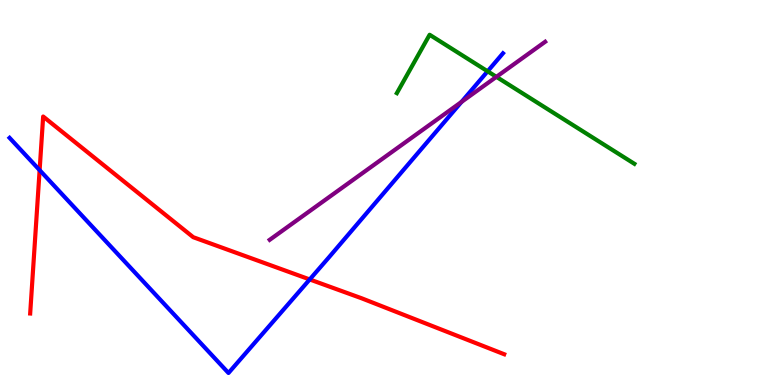[{'lines': ['blue', 'red'], 'intersections': [{'x': 0.511, 'y': 5.58}, {'x': 4.0, 'y': 2.74}]}, {'lines': ['green', 'red'], 'intersections': []}, {'lines': ['purple', 'red'], 'intersections': []}, {'lines': ['blue', 'green'], 'intersections': [{'x': 6.29, 'y': 8.15}]}, {'lines': ['blue', 'purple'], 'intersections': [{'x': 5.95, 'y': 7.35}]}, {'lines': ['green', 'purple'], 'intersections': [{'x': 6.41, 'y': 8.0}]}]